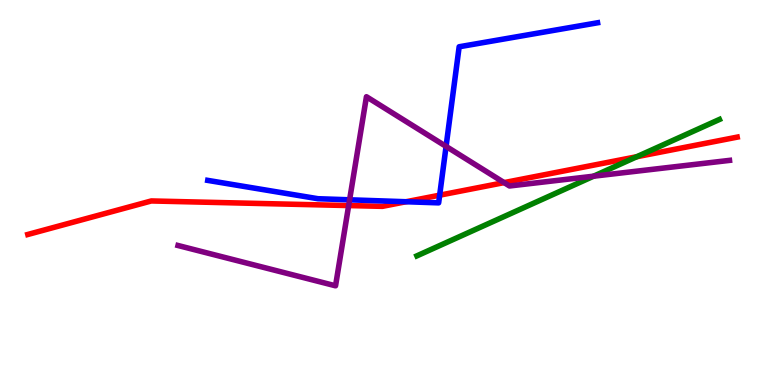[{'lines': ['blue', 'red'], 'intersections': [{'x': 5.24, 'y': 4.76}, {'x': 5.67, 'y': 4.93}]}, {'lines': ['green', 'red'], 'intersections': [{'x': 8.22, 'y': 5.93}]}, {'lines': ['purple', 'red'], 'intersections': [{'x': 4.5, 'y': 4.66}, {'x': 6.5, 'y': 5.26}]}, {'lines': ['blue', 'green'], 'intersections': []}, {'lines': ['blue', 'purple'], 'intersections': [{'x': 4.51, 'y': 4.81}, {'x': 5.76, 'y': 6.2}]}, {'lines': ['green', 'purple'], 'intersections': [{'x': 7.66, 'y': 5.42}]}]